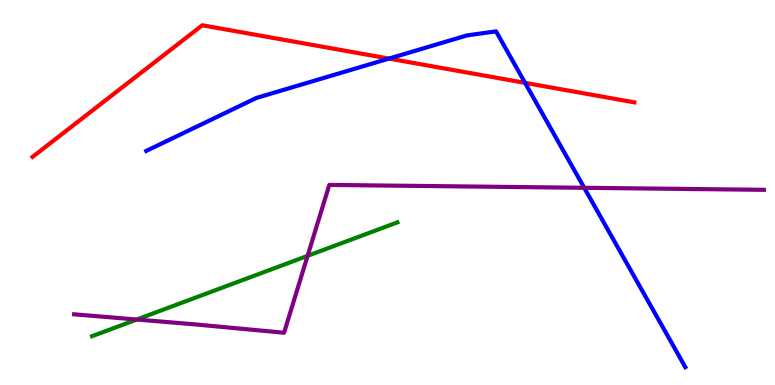[{'lines': ['blue', 'red'], 'intersections': [{'x': 5.02, 'y': 8.48}, {'x': 6.78, 'y': 7.85}]}, {'lines': ['green', 'red'], 'intersections': []}, {'lines': ['purple', 'red'], 'intersections': []}, {'lines': ['blue', 'green'], 'intersections': []}, {'lines': ['blue', 'purple'], 'intersections': [{'x': 7.54, 'y': 5.12}]}, {'lines': ['green', 'purple'], 'intersections': [{'x': 1.76, 'y': 1.7}, {'x': 3.97, 'y': 3.35}]}]